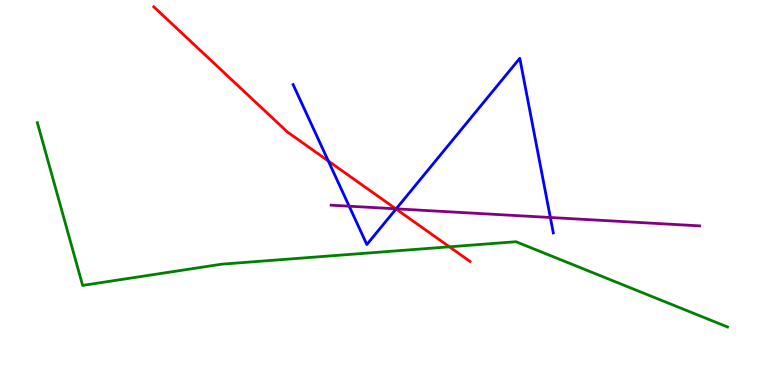[{'lines': ['blue', 'red'], 'intersections': [{'x': 4.24, 'y': 5.82}, {'x': 5.11, 'y': 4.57}]}, {'lines': ['green', 'red'], 'intersections': [{'x': 5.8, 'y': 3.59}]}, {'lines': ['purple', 'red'], 'intersections': [{'x': 5.11, 'y': 4.58}]}, {'lines': ['blue', 'green'], 'intersections': []}, {'lines': ['blue', 'purple'], 'intersections': [{'x': 4.51, 'y': 4.64}, {'x': 5.11, 'y': 4.58}, {'x': 7.1, 'y': 4.35}]}, {'lines': ['green', 'purple'], 'intersections': []}]